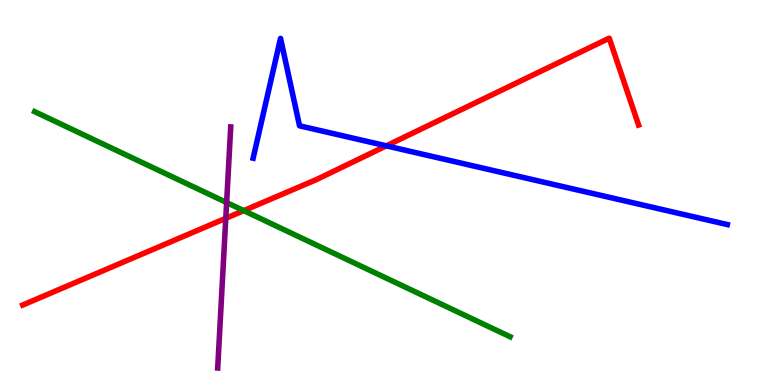[{'lines': ['blue', 'red'], 'intersections': [{'x': 4.98, 'y': 6.21}]}, {'lines': ['green', 'red'], 'intersections': [{'x': 3.15, 'y': 4.53}]}, {'lines': ['purple', 'red'], 'intersections': [{'x': 2.91, 'y': 4.33}]}, {'lines': ['blue', 'green'], 'intersections': []}, {'lines': ['blue', 'purple'], 'intersections': []}, {'lines': ['green', 'purple'], 'intersections': [{'x': 2.92, 'y': 4.74}]}]